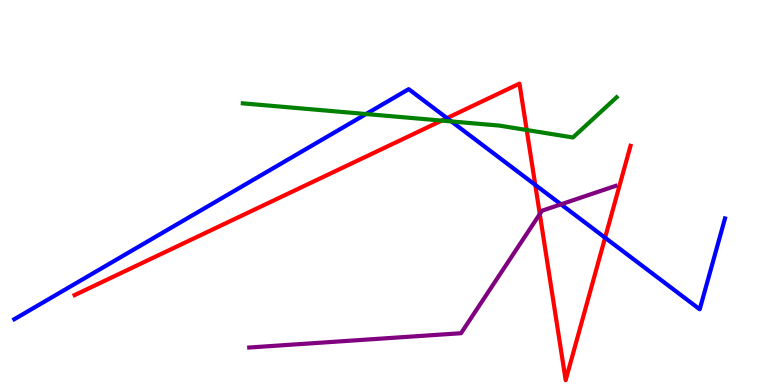[{'lines': ['blue', 'red'], 'intersections': [{'x': 5.77, 'y': 6.93}, {'x': 6.91, 'y': 5.2}, {'x': 7.81, 'y': 3.83}]}, {'lines': ['green', 'red'], 'intersections': [{'x': 5.7, 'y': 6.87}, {'x': 6.8, 'y': 6.62}]}, {'lines': ['purple', 'red'], 'intersections': [{'x': 6.97, 'y': 4.44}]}, {'lines': ['blue', 'green'], 'intersections': [{'x': 4.72, 'y': 7.04}, {'x': 5.82, 'y': 6.85}]}, {'lines': ['blue', 'purple'], 'intersections': [{'x': 7.24, 'y': 4.69}]}, {'lines': ['green', 'purple'], 'intersections': []}]